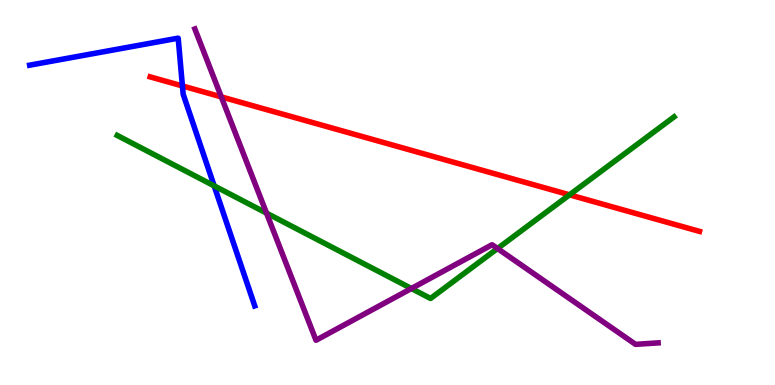[{'lines': ['blue', 'red'], 'intersections': [{'x': 2.35, 'y': 7.77}]}, {'lines': ['green', 'red'], 'intersections': [{'x': 7.35, 'y': 4.94}]}, {'lines': ['purple', 'red'], 'intersections': [{'x': 2.86, 'y': 7.48}]}, {'lines': ['blue', 'green'], 'intersections': [{'x': 2.76, 'y': 5.17}]}, {'lines': ['blue', 'purple'], 'intersections': []}, {'lines': ['green', 'purple'], 'intersections': [{'x': 3.44, 'y': 4.46}, {'x': 5.31, 'y': 2.51}, {'x': 6.42, 'y': 3.54}]}]